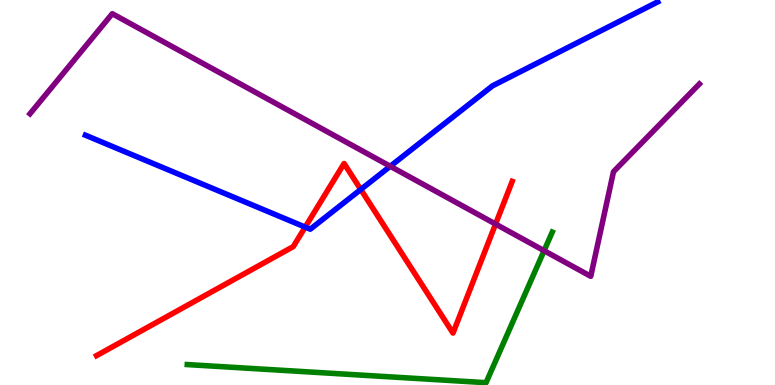[{'lines': ['blue', 'red'], 'intersections': [{'x': 3.94, 'y': 4.1}, {'x': 4.65, 'y': 5.08}]}, {'lines': ['green', 'red'], 'intersections': []}, {'lines': ['purple', 'red'], 'intersections': [{'x': 6.39, 'y': 4.18}]}, {'lines': ['blue', 'green'], 'intersections': []}, {'lines': ['blue', 'purple'], 'intersections': [{'x': 5.04, 'y': 5.68}]}, {'lines': ['green', 'purple'], 'intersections': [{'x': 7.02, 'y': 3.49}]}]